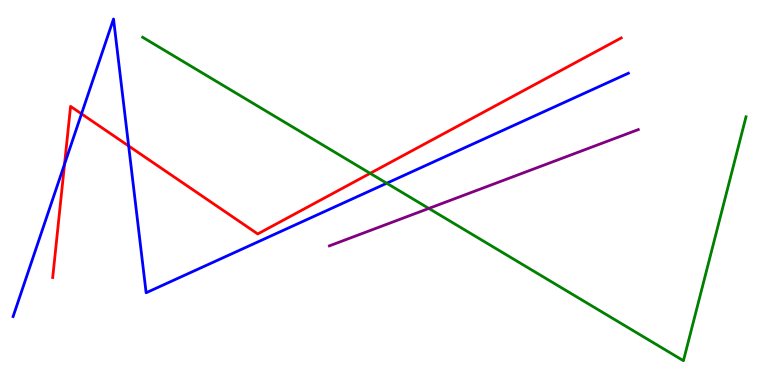[{'lines': ['blue', 'red'], 'intersections': [{'x': 0.833, 'y': 5.74}, {'x': 1.05, 'y': 7.04}, {'x': 1.66, 'y': 6.21}]}, {'lines': ['green', 'red'], 'intersections': [{'x': 4.78, 'y': 5.5}]}, {'lines': ['purple', 'red'], 'intersections': []}, {'lines': ['blue', 'green'], 'intersections': [{'x': 4.99, 'y': 5.24}]}, {'lines': ['blue', 'purple'], 'intersections': []}, {'lines': ['green', 'purple'], 'intersections': [{'x': 5.53, 'y': 4.59}]}]